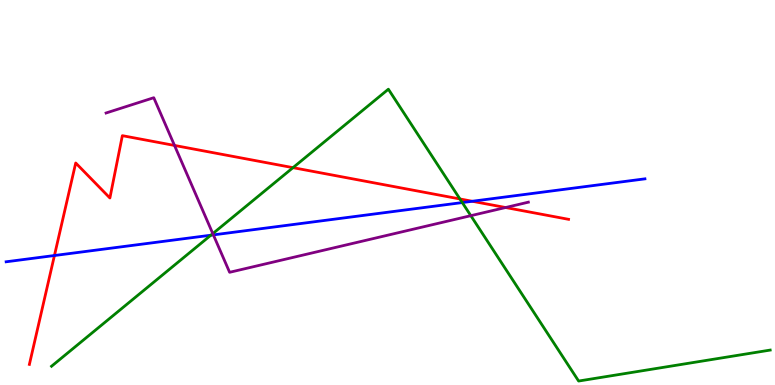[{'lines': ['blue', 'red'], 'intersections': [{'x': 0.702, 'y': 3.36}, {'x': 6.09, 'y': 4.77}]}, {'lines': ['green', 'red'], 'intersections': [{'x': 3.78, 'y': 5.65}, {'x': 5.93, 'y': 4.83}]}, {'lines': ['purple', 'red'], 'intersections': [{'x': 2.25, 'y': 6.22}, {'x': 6.52, 'y': 4.61}]}, {'lines': ['blue', 'green'], 'intersections': [{'x': 2.72, 'y': 3.89}, {'x': 5.96, 'y': 4.74}]}, {'lines': ['blue', 'purple'], 'intersections': [{'x': 2.75, 'y': 3.9}]}, {'lines': ['green', 'purple'], 'intersections': [{'x': 2.75, 'y': 3.93}, {'x': 6.08, 'y': 4.4}]}]